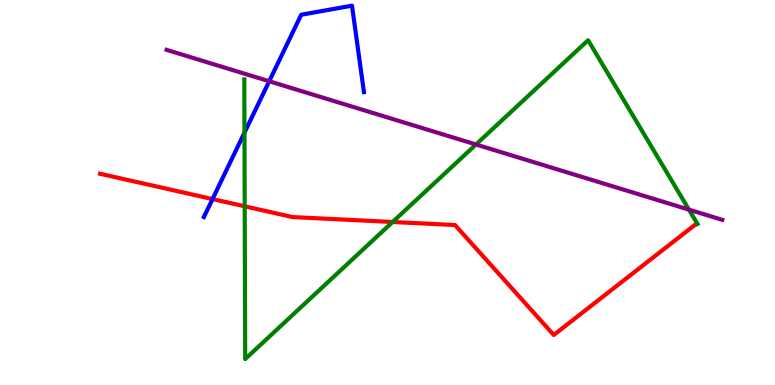[{'lines': ['blue', 'red'], 'intersections': [{'x': 2.74, 'y': 4.83}]}, {'lines': ['green', 'red'], 'intersections': [{'x': 3.16, 'y': 4.64}, {'x': 5.07, 'y': 4.23}]}, {'lines': ['purple', 'red'], 'intersections': []}, {'lines': ['blue', 'green'], 'intersections': [{'x': 3.15, 'y': 6.55}]}, {'lines': ['blue', 'purple'], 'intersections': [{'x': 3.47, 'y': 7.89}]}, {'lines': ['green', 'purple'], 'intersections': [{'x': 6.14, 'y': 6.25}, {'x': 8.89, 'y': 4.55}]}]